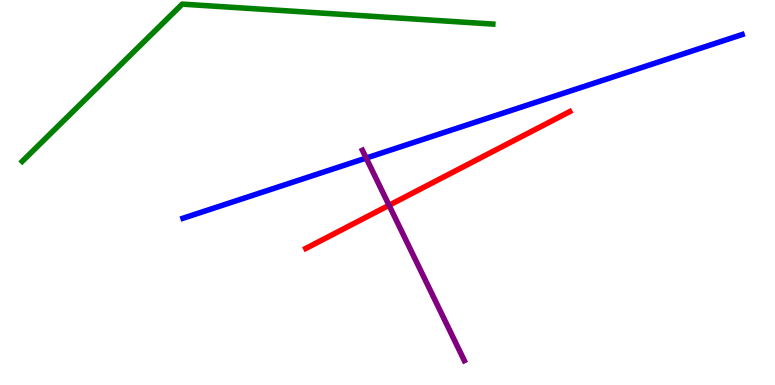[{'lines': ['blue', 'red'], 'intersections': []}, {'lines': ['green', 'red'], 'intersections': []}, {'lines': ['purple', 'red'], 'intersections': [{'x': 5.02, 'y': 4.67}]}, {'lines': ['blue', 'green'], 'intersections': []}, {'lines': ['blue', 'purple'], 'intersections': [{'x': 4.72, 'y': 5.89}]}, {'lines': ['green', 'purple'], 'intersections': []}]